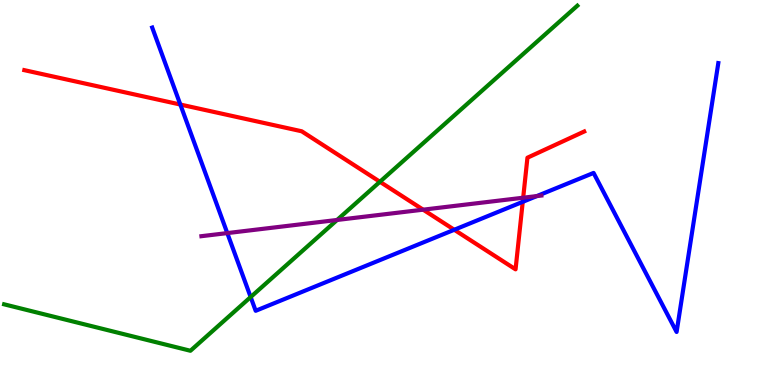[{'lines': ['blue', 'red'], 'intersections': [{'x': 2.33, 'y': 7.28}, {'x': 5.86, 'y': 4.03}, {'x': 6.75, 'y': 4.76}]}, {'lines': ['green', 'red'], 'intersections': [{'x': 4.9, 'y': 5.28}]}, {'lines': ['purple', 'red'], 'intersections': [{'x': 5.46, 'y': 4.55}, {'x': 6.75, 'y': 4.86}]}, {'lines': ['blue', 'green'], 'intersections': [{'x': 3.23, 'y': 2.28}]}, {'lines': ['blue', 'purple'], 'intersections': [{'x': 2.93, 'y': 3.95}, {'x': 6.93, 'y': 4.91}]}, {'lines': ['green', 'purple'], 'intersections': [{'x': 4.35, 'y': 4.29}]}]